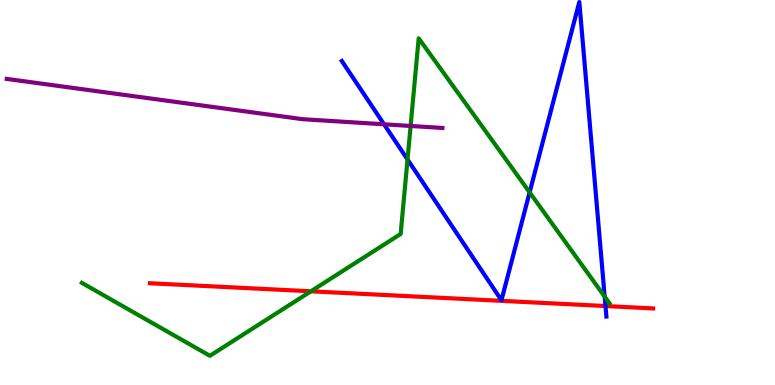[{'lines': ['blue', 'red'], 'intersections': [{'x': 7.81, 'y': 2.05}]}, {'lines': ['green', 'red'], 'intersections': [{'x': 4.01, 'y': 2.43}]}, {'lines': ['purple', 'red'], 'intersections': []}, {'lines': ['blue', 'green'], 'intersections': [{'x': 5.26, 'y': 5.86}, {'x': 6.83, 'y': 5.0}, {'x': 7.8, 'y': 2.3}]}, {'lines': ['blue', 'purple'], 'intersections': [{'x': 4.96, 'y': 6.77}]}, {'lines': ['green', 'purple'], 'intersections': [{'x': 5.3, 'y': 6.73}]}]